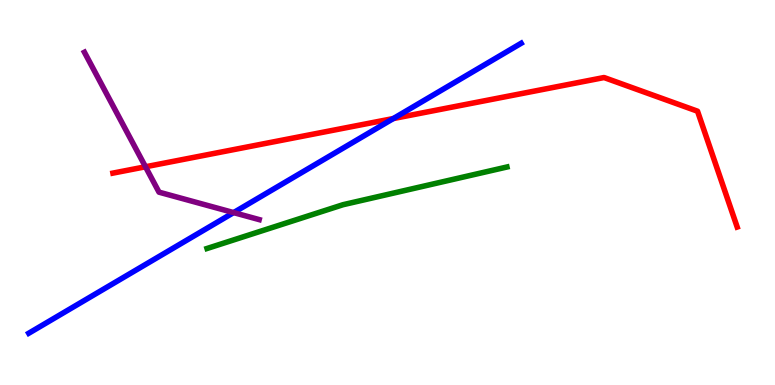[{'lines': ['blue', 'red'], 'intersections': [{'x': 5.08, 'y': 6.92}]}, {'lines': ['green', 'red'], 'intersections': []}, {'lines': ['purple', 'red'], 'intersections': [{'x': 1.88, 'y': 5.67}]}, {'lines': ['blue', 'green'], 'intersections': []}, {'lines': ['blue', 'purple'], 'intersections': [{'x': 3.01, 'y': 4.48}]}, {'lines': ['green', 'purple'], 'intersections': []}]